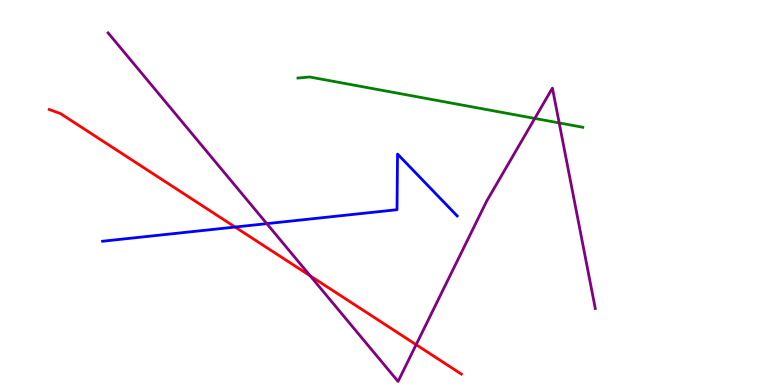[{'lines': ['blue', 'red'], 'intersections': [{'x': 3.03, 'y': 4.1}]}, {'lines': ['green', 'red'], 'intersections': []}, {'lines': ['purple', 'red'], 'intersections': [{'x': 4.0, 'y': 2.83}, {'x': 5.37, 'y': 1.05}]}, {'lines': ['blue', 'green'], 'intersections': []}, {'lines': ['blue', 'purple'], 'intersections': [{'x': 3.44, 'y': 4.19}]}, {'lines': ['green', 'purple'], 'intersections': [{'x': 6.9, 'y': 6.92}, {'x': 7.22, 'y': 6.81}]}]